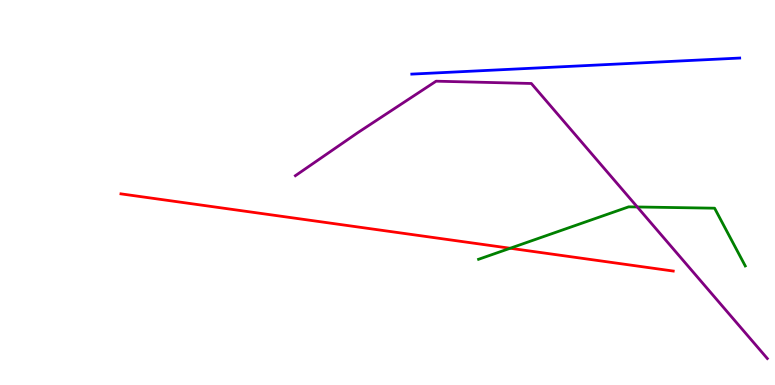[{'lines': ['blue', 'red'], 'intersections': []}, {'lines': ['green', 'red'], 'intersections': [{'x': 6.58, 'y': 3.55}]}, {'lines': ['purple', 'red'], 'intersections': []}, {'lines': ['blue', 'green'], 'intersections': []}, {'lines': ['blue', 'purple'], 'intersections': []}, {'lines': ['green', 'purple'], 'intersections': [{'x': 8.22, 'y': 4.62}]}]